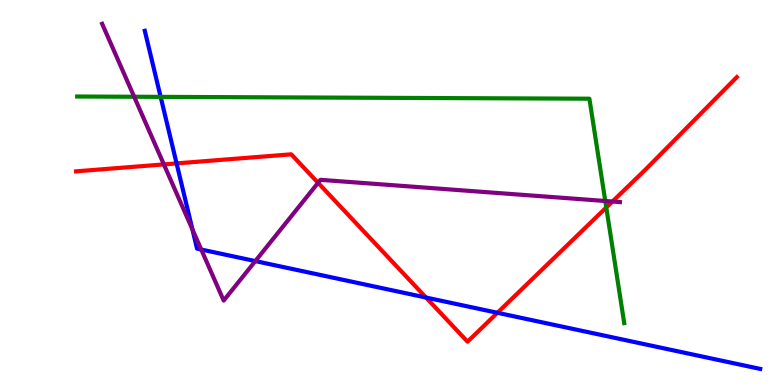[{'lines': ['blue', 'red'], 'intersections': [{'x': 2.28, 'y': 5.76}, {'x': 5.5, 'y': 2.27}, {'x': 6.42, 'y': 1.88}]}, {'lines': ['green', 'red'], 'intersections': [{'x': 7.82, 'y': 4.61}]}, {'lines': ['purple', 'red'], 'intersections': [{'x': 2.11, 'y': 5.73}, {'x': 4.1, 'y': 5.25}, {'x': 7.9, 'y': 4.77}]}, {'lines': ['blue', 'green'], 'intersections': [{'x': 2.07, 'y': 7.48}]}, {'lines': ['blue', 'purple'], 'intersections': [{'x': 2.48, 'y': 4.04}, {'x': 2.6, 'y': 3.52}, {'x': 3.29, 'y': 3.22}]}, {'lines': ['green', 'purple'], 'intersections': [{'x': 1.73, 'y': 7.49}, {'x': 7.81, 'y': 4.78}]}]